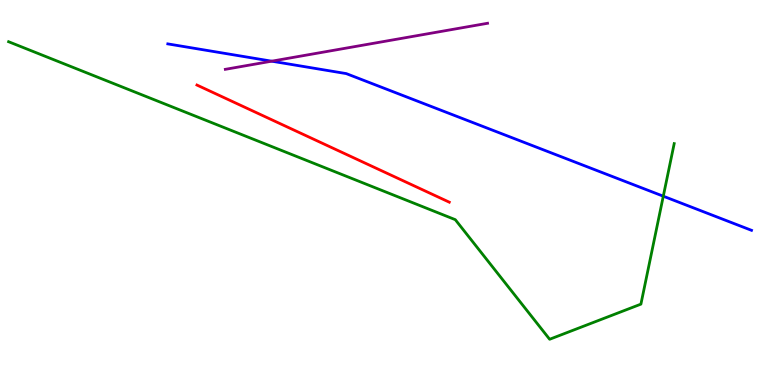[{'lines': ['blue', 'red'], 'intersections': []}, {'lines': ['green', 'red'], 'intersections': []}, {'lines': ['purple', 'red'], 'intersections': []}, {'lines': ['blue', 'green'], 'intersections': [{'x': 8.56, 'y': 4.9}]}, {'lines': ['blue', 'purple'], 'intersections': [{'x': 3.51, 'y': 8.41}]}, {'lines': ['green', 'purple'], 'intersections': []}]